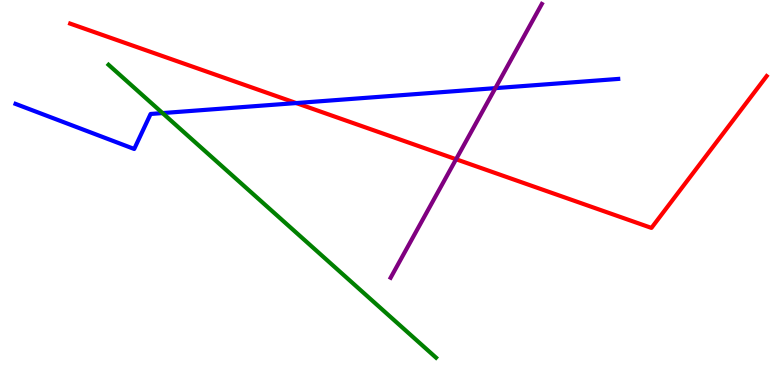[{'lines': ['blue', 'red'], 'intersections': [{'x': 3.82, 'y': 7.32}]}, {'lines': ['green', 'red'], 'intersections': []}, {'lines': ['purple', 'red'], 'intersections': [{'x': 5.88, 'y': 5.86}]}, {'lines': ['blue', 'green'], 'intersections': [{'x': 2.1, 'y': 7.06}]}, {'lines': ['blue', 'purple'], 'intersections': [{'x': 6.39, 'y': 7.71}]}, {'lines': ['green', 'purple'], 'intersections': []}]